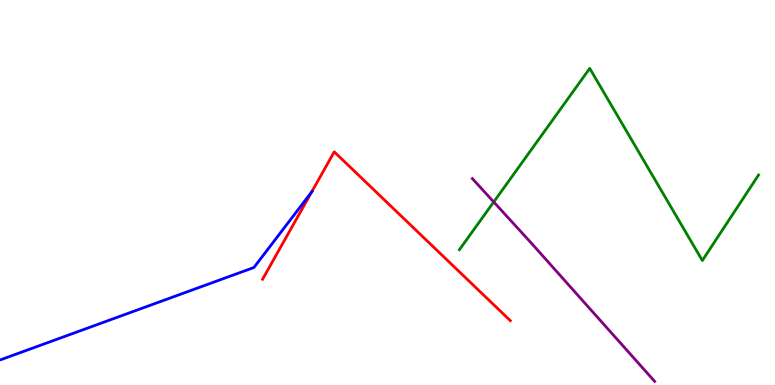[{'lines': ['blue', 'red'], 'intersections': [{'x': 4.02, 'y': 5.02}]}, {'lines': ['green', 'red'], 'intersections': []}, {'lines': ['purple', 'red'], 'intersections': []}, {'lines': ['blue', 'green'], 'intersections': []}, {'lines': ['blue', 'purple'], 'intersections': []}, {'lines': ['green', 'purple'], 'intersections': [{'x': 6.37, 'y': 4.75}]}]